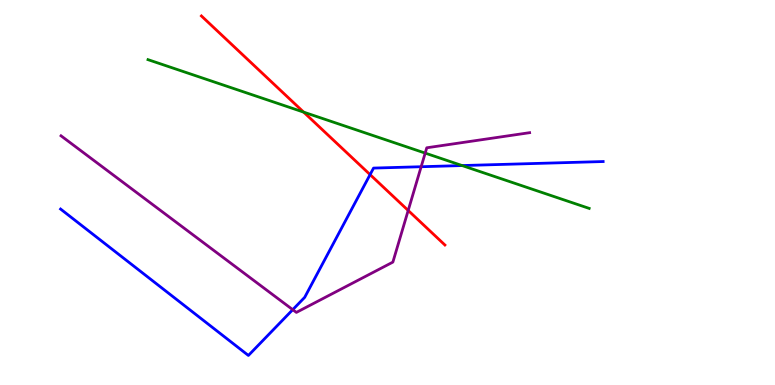[{'lines': ['blue', 'red'], 'intersections': [{'x': 4.78, 'y': 5.46}]}, {'lines': ['green', 'red'], 'intersections': [{'x': 3.92, 'y': 7.09}]}, {'lines': ['purple', 'red'], 'intersections': [{'x': 5.27, 'y': 4.53}]}, {'lines': ['blue', 'green'], 'intersections': [{'x': 5.96, 'y': 5.7}]}, {'lines': ['blue', 'purple'], 'intersections': [{'x': 3.78, 'y': 1.96}, {'x': 5.43, 'y': 5.67}]}, {'lines': ['green', 'purple'], 'intersections': [{'x': 5.49, 'y': 6.02}]}]